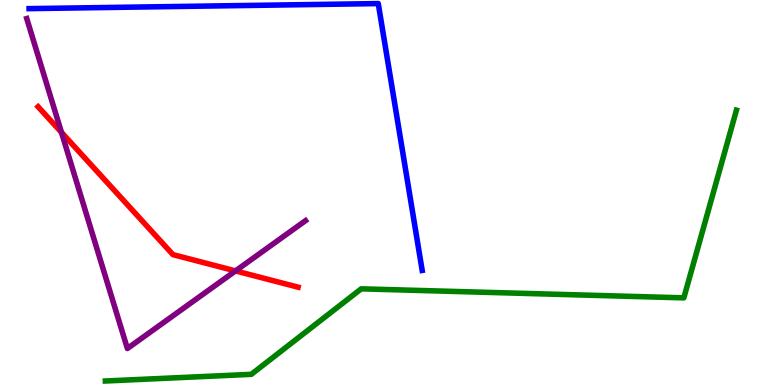[{'lines': ['blue', 'red'], 'intersections': []}, {'lines': ['green', 'red'], 'intersections': []}, {'lines': ['purple', 'red'], 'intersections': [{'x': 0.793, 'y': 6.56}, {'x': 3.04, 'y': 2.96}]}, {'lines': ['blue', 'green'], 'intersections': []}, {'lines': ['blue', 'purple'], 'intersections': []}, {'lines': ['green', 'purple'], 'intersections': []}]